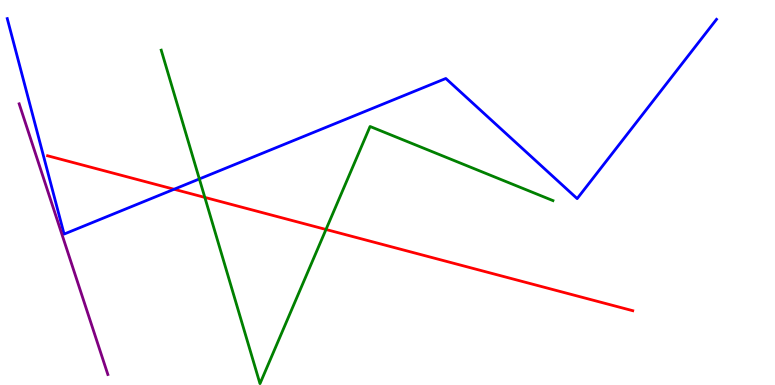[{'lines': ['blue', 'red'], 'intersections': [{'x': 2.25, 'y': 5.08}]}, {'lines': ['green', 'red'], 'intersections': [{'x': 2.64, 'y': 4.87}, {'x': 4.21, 'y': 4.04}]}, {'lines': ['purple', 'red'], 'intersections': []}, {'lines': ['blue', 'green'], 'intersections': [{'x': 2.57, 'y': 5.35}]}, {'lines': ['blue', 'purple'], 'intersections': []}, {'lines': ['green', 'purple'], 'intersections': []}]